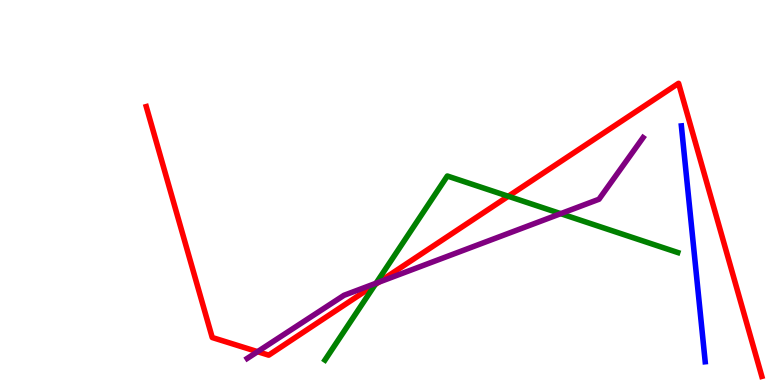[{'lines': ['blue', 'red'], 'intersections': []}, {'lines': ['green', 'red'], 'intersections': [{'x': 4.84, 'y': 2.61}, {'x': 6.56, 'y': 4.9}]}, {'lines': ['purple', 'red'], 'intersections': [{'x': 3.32, 'y': 0.866}, {'x': 4.89, 'y': 2.67}]}, {'lines': ['blue', 'green'], 'intersections': []}, {'lines': ['blue', 'purple'], 'intersections': []}, {'lines': ['green', 'purple'], 'intersections': [{'x': 4.85, 'y': 2.64}, {'x': 7.24, 'y': 4.45}]}]